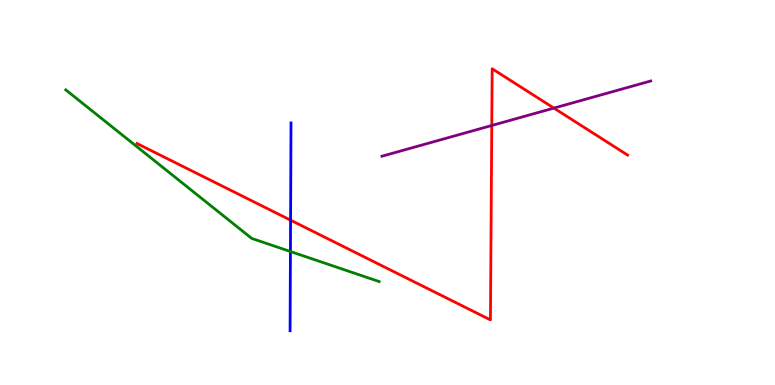[{'lines': ['blue', 'red'], 'intersections': [{'x': 3.75, 'y': 4.28}]}, {'lines': ['green', 'red'], 'intersections': []}, {'lines': ['purple', 'red'], 'intersections': [{'x': 6.35, 'y': 6.74}, {'x': 7.15, 'y': 7.19}]}, {'lines': ['blue', 'green'], 'intersections': [{'x': 3.75, 'y': 3.47}]}, {'lines': ['blue', 'purple'], 'intersections': []}, {'lines': ['green', 'purple'], 'intersections': []}]